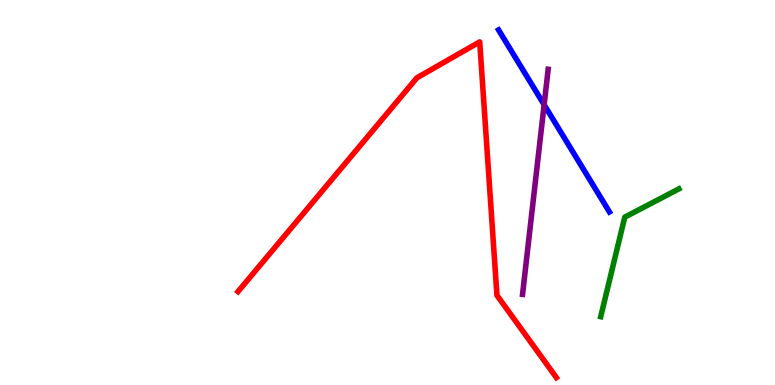[{'lines': ['blue', 'red'], 'intersections': []}, {'lines': ['green', 'red'], 'intersections': []}, {'lines': ['purple', 'red'], 'intersections': []}, {'lines': ['blue', 'green'], 'intersections': []}, {'lines': ['blue', 'purple'], 'intersections': [{'x': 7.02, 'y': 7.28}]}, {'lines': ['green', 'purple'], 'intersections': []}]